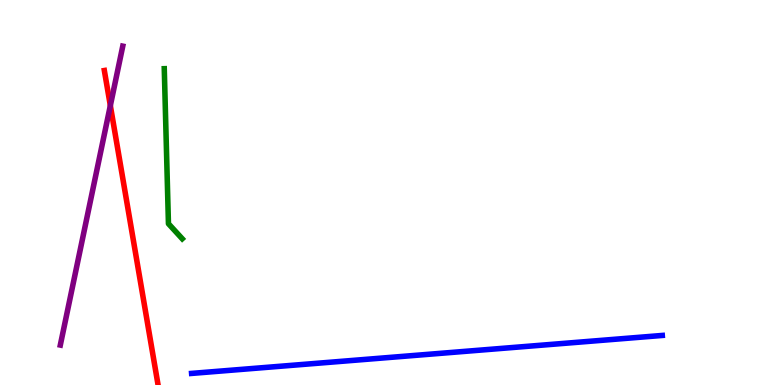[{'lines': ['blue', 'red'], 'intersections': []}, {'lines': ['green', 'red'], 'intersections': []}, {'lines': ['purple', 'red'], 'intersections': [{'x': 1.42, 'y': 7.26}]}, {'lines': ['blue', 'green'], 'intersections': []}, {'lines': ['blue', 'purple'], 'intersections': []}, {'lines': ['green', 'purple'], 'intersections': []}]